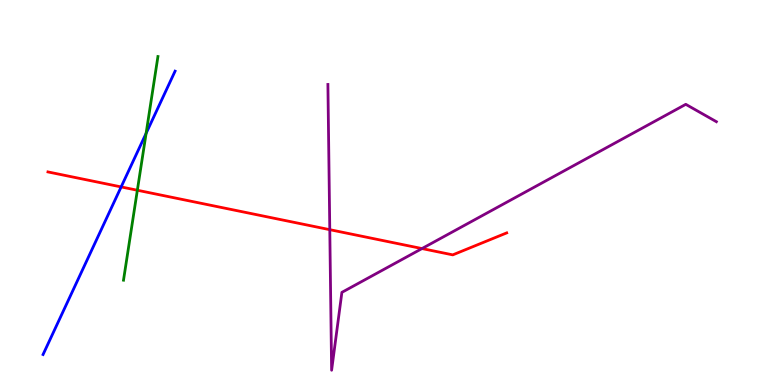[{'lines': ['blue', 'red'], 'intersections': [{'x': 1.56, 'y': 5.14}]}, {'lines': ['green', 'red'], 'intersections': [{'x': 1.77, 'y': 5.06}]}, {'lines': ['purple', 'red'], 'intersections': [{'x': 4.26, 'y': 4.03}, {'x': 5.44, 'y': 3.54}]}, {'lines': ['blue', 'green'], 'intersections': [{'x': 1.89, 'y': 6.54}]}, {'lines': ['blue', 'purple'], 'intersections': []}, {'lines': ['green', 'purple'], 'intersections': []}]